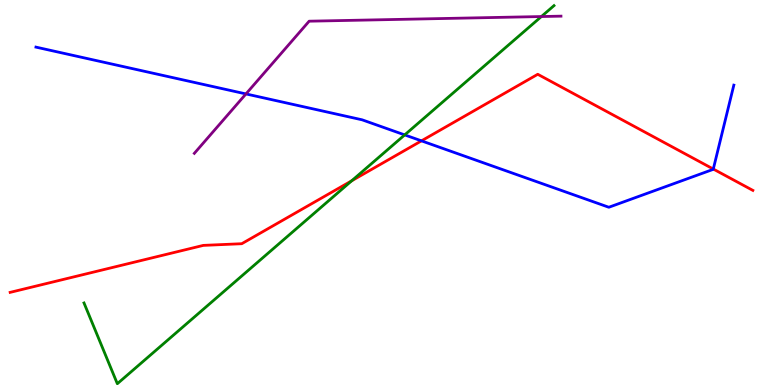[{'lines': ['blue', 'red'], 'intersections': [{'x': 5.44, 'y': 6.34}, {'x': 9.2, 'y': 5.61}]}, {'lines': ['green', 'red'], 'intersections': [{'x': 4.54, 'y': 5.3}]}, {'lines': ['purple', 'red'], 'intersections': []}, {'lines': ['blue', 'green'], 'intersections': [{'x': 5.22, 'y': 6.5}]}, {'lines': ['blue', 'purple'], 'intersections': [{'x': 3.17, 'y': 7.56}]}, {'lines': ['green', 'purple'], 'intersections': [{'x': 6.99, 'y': 9.57}]}]